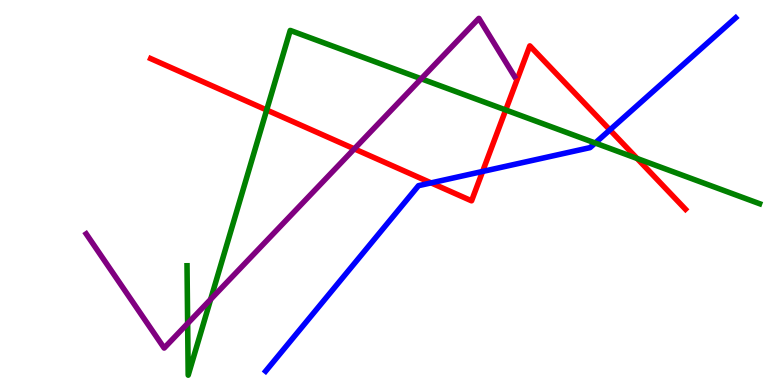[{'lines': ['blue', 'red'], 'intersections': [{'x': 5.56, 'y': 5.25}, {'x': 6.23, 'y': 5.55}, {'x': 7.87, 'y': 6.63}]}, {'lines': ['green', 'red'], 'intersections': [{'x': 3.44, 'y': 7.14}, {'x': 6.53, 'y': 7.14}, {'x': 8.22, 'y': 5.88}]}, {'lines': ['purple', 'red'], 'intersections': [{'x': 4.57, 'y': 6.13}]}, {'lines': ['blue', 'green'], 'intersections': [{'x': 7.68, 'y': 6.29}]}, {'lines': ['blue', 'purple'], 'intersections': []}, {'lines': ['green', 'purple'], 'intersections': [{'x': 2.42, 'y': 1.6}, {'x': 2.72, 'y': 2.22}, {'x': 5.44, 'y': 7.95}]}]